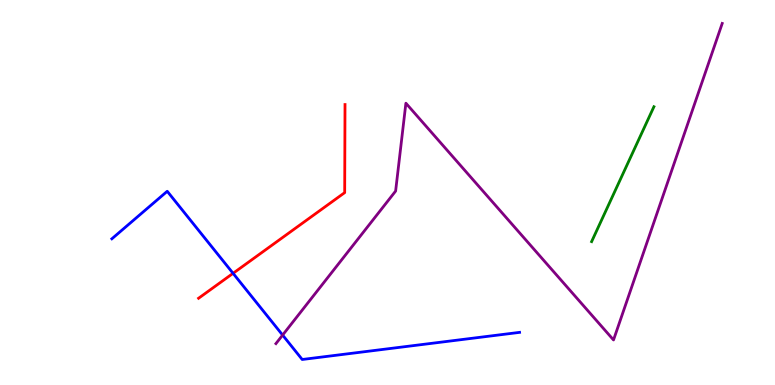[{'lines': ['blue', 'red'], 'intersections': [{'x': 3.01, 'y': 2.9}]}, {'lines': ['green', 'red'], 'intersections': []}, {'lines': ['purple', 'red'], 'intersections': []}, {'lines': ['blue', 'green'], 'intersections': []}, {'lines': ['blue', 'purple'], 'intersections': [{'x': 3.65, 'y': 1.3}]}, {'lines': ['green', 'purple'], 'intersections': []}]